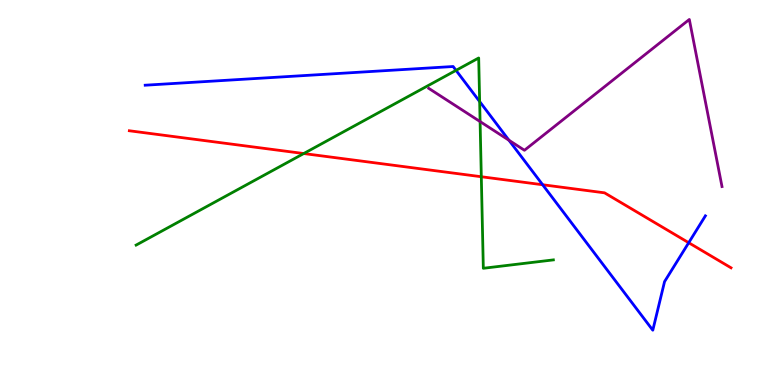[{'lines': ['blue', 'red'], 'intersections': [{'x': 7.0, 'y': 5.2}, {'x': 8.89, 'y': 3.7}]}, {'lines': ['green', 'red'], 'intersections': [{'x': 3.92, 'y': 6.01}, {'x': 6.21, 'y': 5.41}]}, {'lines': ['purple', 'red'], 'intersections': []}, {'lines': ['blue', 'green'], 'intersections': [{'x': 5.88, 'y': 8.17}, {'x': 6.19, 'y': 7.36}]}, {'lines': ['blue', 'purple'], 'intersections': [{'x': 6.57, 'y': 6.36}]}, {'lines': ['green', 'purple'], 'intersections': [{'x': 6.19, 'y': 6.84}]}]